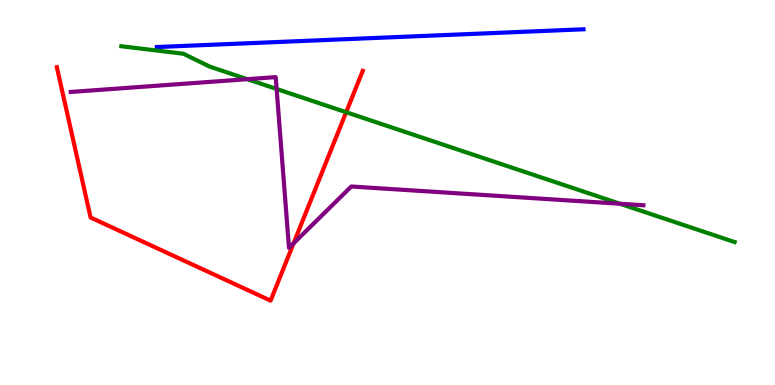[{'lines': ['blue', 'red'], 'intersections': []}, {'lines': ['green', 'red'], 'intersections': [{'x': 4.47, 'y': 7.09}]}, {'lines': ['purple', 'red'], 'intersections': [{'x': 3.79, 'y': 3.68}]}, {'lines': ['blue', 'green'], 'intersections': []}, {'lines': ['blue', 'purple'], 'intersections': []}, {'lines': ['green', 'purple'], 'intersections': [{'x': 3.19, 'y': 7.94}, {'x': 3.57, 'y': 7.69}, {'x': 8.0, 'y': 4.71}]}]